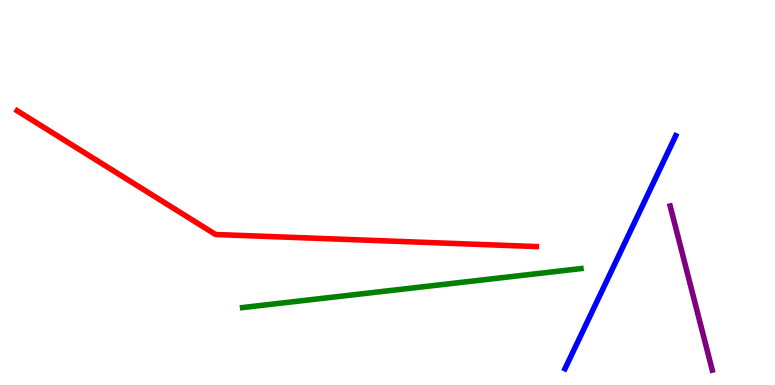[{'lines': ['blue', 'red'], 'intersections': []}, {'lines': ['green', 'red'], 'intersections': []}, {'lines': ['purple', 'red'], 'intersections': []}, {'lines': ['blue', 'green'], 'intersections': []}, {'lines': ['blue', 'purple'], 'intersections': []}, {'lines': ['green', 'purple'], 'intersections': []}]